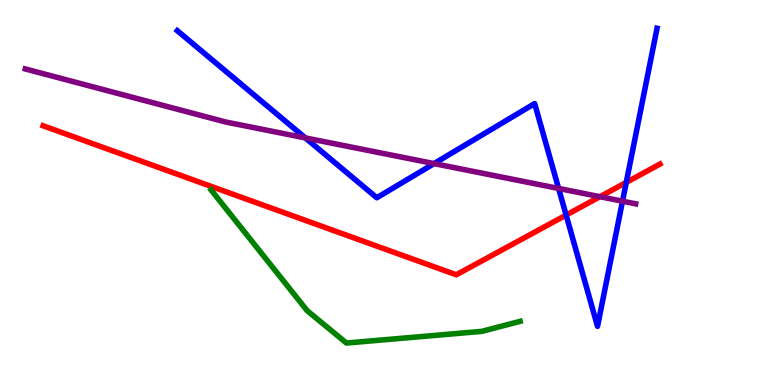[{'lines': ['blue', 'red'], 'intersections': [{'x': 7.3, 'y': 4.41}, {'x': 8.08, 'y': 5.26}]}, {'lines': ['green', 'red'], 'intersections': []}, {'lines': ['purple', 'red'], 'intersections': [{'x': 7.74, 'y': 4.89}]}, {'lines': ['blue', 'green'], 'intersections': []}, {'lines': ['blue', 'purple'], 'intersections': [{'x': 3.94, 'y': 6.42}, {'x': 5.6, 'y': 5.75}, {'x': 7.21, 'y': 5.11}, {'x': 8.03, 'y': 4.77}]}, {'lines': ['green', 'purple'], 'intersections': []}]